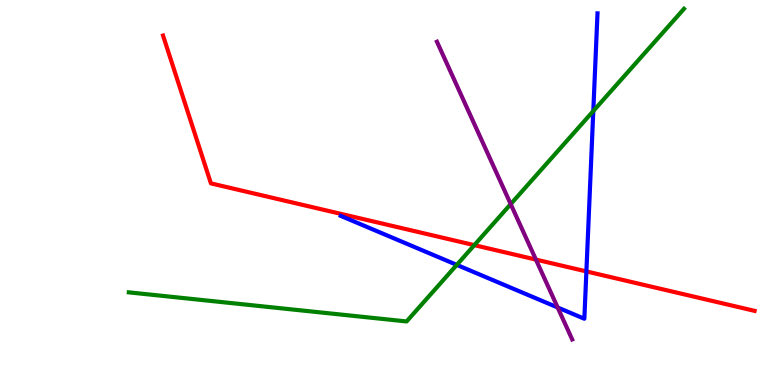[{'lines': ['blue', 'red'], 'intersections': [{'x': 7.57, 'y': 2.95}]}, {'lines': ['green', 'red'], 'intersections': [{'x': 6.12, 'y': 3.63}]}, {'lines': ['purple', 'red'], 'intersections': [{'x': 6.92, 'y': 3.26}]}, {'lines': ['blue', 'green'], 'intersections': [{'x': 5.89, 'y': 3.12}, {'x': 7.66, 'y': 7.12}]}, {'lines': ['blue', 'purple'], 'intersections': [{'x': 7.2, 'y': 2.01}]}, {'lines': ['green', 'purple'], 'intersections': [{'x': 6.59, 'y': 4.7}]}]